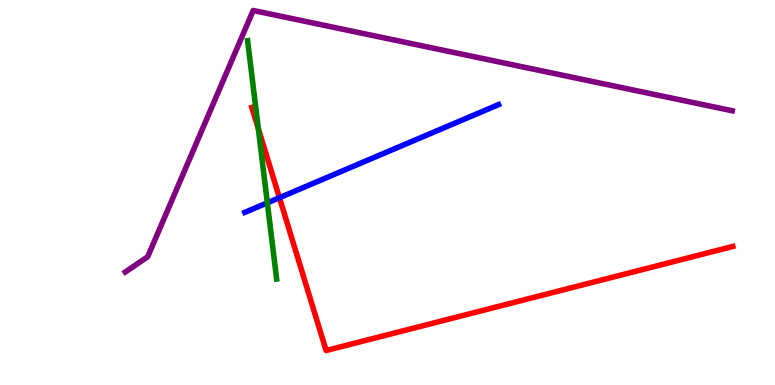[{'lines': ['blue', 'red'], 'intersections': [{'x': 3.61, 'y': 4.87}]}, {'lines': ['green', 'red'], 'intersections': [{'x': 3.33, 'y': 6.66}]}, {'lines': ['purple', 'red'], 'intersections': []}, {'lines': ['blue', 'green'], 'intersections': [{'x': 3.45, 'y': 4.73}]}, {'lines': ['blue', 'purple'], 'intersections': []}, {'lines': ['green', 'purple'], 'intersections': []}]